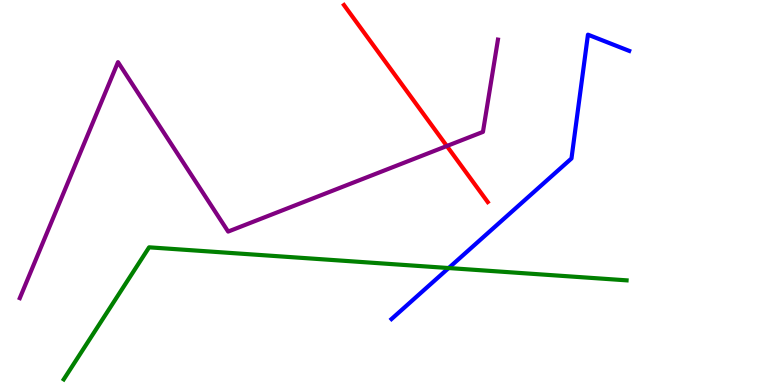[{'lines': ['blue', 'red'], 'intersections': []}, {'lines': ['green', 'red'], 'intersections': []}, {'lines': ['purple', 'red'], 'intersections': [{'x': 5.77, 'y': 6.21}]}, {'lines': ['blue', 'green'], 'intersections': [{'x': 5.79, 'y': 3.04}]}, {'lines': ['blue', 'purple'], 'intersections': []}, {'lines': ['green', 'purple'], 'intersections': []}]